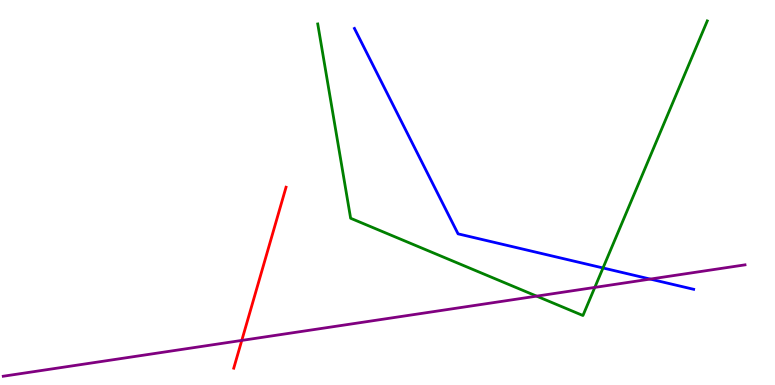[{'lines': ['blue', 'red'], 'intersections': []}, {'lines': ['green', 'red'], 'intersections': []}, {'lines': ['purple', 'red'], 'intersections': [{'x': 3.12, 'y': 1.16}]}, {'lines': ['blue', 'green'], 'intersections': [{'x': 7.78, 'y': 3.04}]}, {'lines': ['blue', 'purple'], 'intersections': [{'x': 8.39, 'y': 2.75}]}, {'lines': ['green', 'purple'], 'intersections': [{'x': 6.92, 'y': 2.31}, {'x': 7.67, 'y': 2.53}]}]